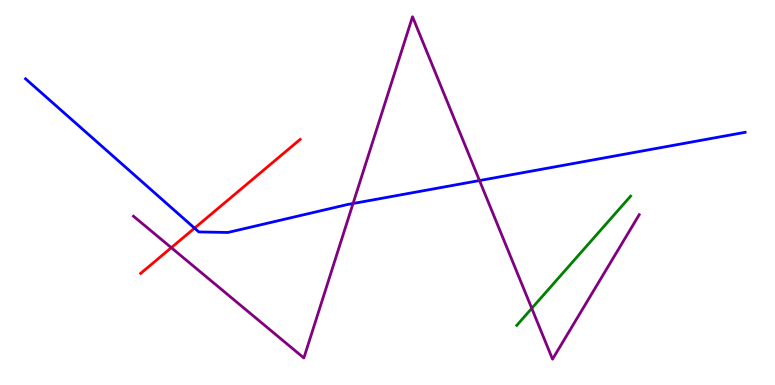[{'lines': ['blue', 'red'], 'intersections': [{'x': 2.51, 'y': 4.07}]}, {'lines': ['green', 'red'], 'intersections': []}, {'lines': ['purple', 'red'], 'intersections': [{'x': 2.21, 'y': 3.57}]}, {'lines': ['blue', 'green'], 'intersections': []}, {'lines': ['blue', 'purple'], 'intersections': [{'x': 4.56, 'y': 4.71}, {'x': 6.19, 'y': 5.31}]}, {'lines': ['green', 'purple'], 'intersections': [{'x': 6.86, 'y': 1.99}]}]